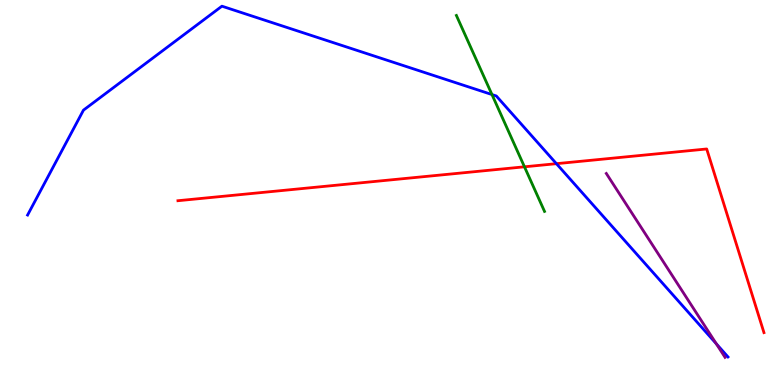[{'lines': ['blue', 'red'], 'intersections': [{'x': 7.18, 'y': 5.75}]}, {'lines': ['green', 'red'], 'intersections': [{'x': 6.77, 'y': 5.67}]}, {'lines': ['purple', 'red'], 'intersections': []}, {'lines': ['blue', 'green'], 'intersections': [{'x': 6.35, 'y': 7.54}]}, {'lines': ['blue', 'purple'], 'intersections': [{'x': 9.24, 'y': 1.07}]}, {'lines': ['green', 'purple'], 'intersections': []}]